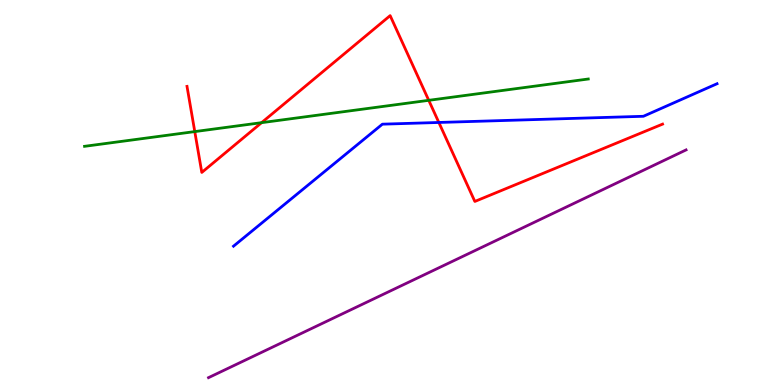[{'lines': ['blue', 'red'], 'intersections': [{'x': 5.66, 'y': 6.82}]}, {'lines': ['green', 'red'], 'intersections': [{'x': 2.51, 'y': 6.58}, {'x': 3.38, 'y': 6.81}, {'x': 5.53, 'y': 7.39}]}, {'lines': ['purple', 'red'], 'intersections': []}, {'lines': ['blue', 'green'], 'intersections': []}, {'lines': ['blue', 'purple'], 'intersections': []}, {'lines': ['green', 'purple'], 'intersections': []}]